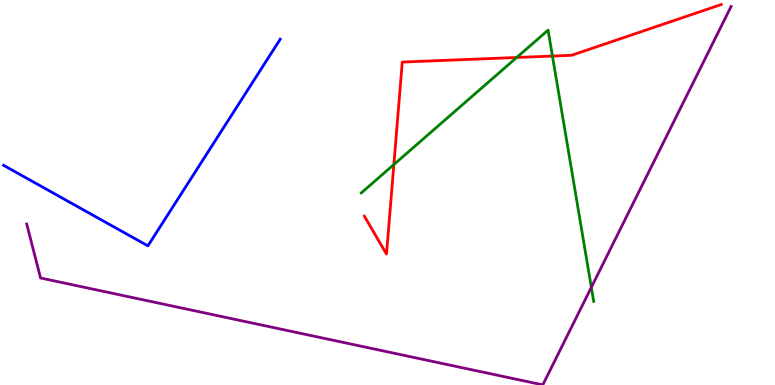[{'lines': ['blue', 'red'], 'intersections': []}, {'lines': ['green', 'red'], 'intersections': [{'x': 5.08, 'y': 5.73}, {'x': 6.67, 'y': 8.51}, {'x': 7.13, 'y': 8.54}]}, {'lines': ['purple', 'red'], 'intersections': []}, {'lines': ['blue', 'green'], 'intersections': []}, {'lines': ['blue', 'purple'], 'intersections': []}, {'lines': ['green', 'purple'], 'intersections': [{'x': 7.63, 'y': 2.54}]}]